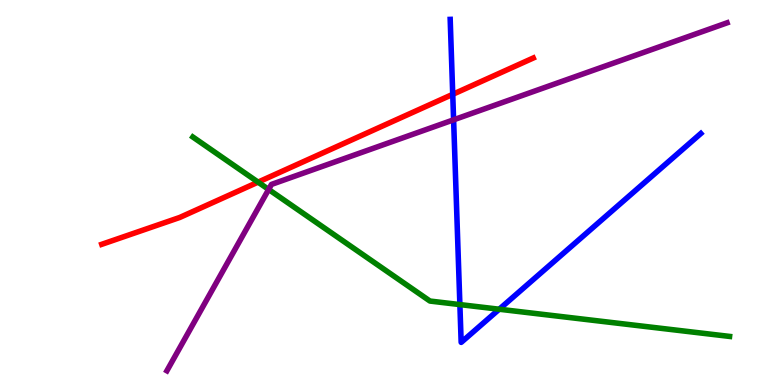[{'lines': ['blue', 'red'], 'intersections': [{'x': 5.84, 'y': 7.55}]}, {'lines': ['green', 'red'], 'intersections': [{'x': 3.33, 'y': 5.27}]}, {'lines': ['purple', 'red'], 'intersections': []}, {'lines': ['blue', 'green'], 'intersections': [{'x': 5.93, 'y': 2.09}, {'x': 6.44, 'y': 1.97}]}, {'lines': ['blue', 'purple'], 'intersections': [{'x': 5.85, 'y': 6.89}]}, {'lines': ['green', 'purple'], 'intersections': [{'x': 3.47, 'y': 5.08}]}]